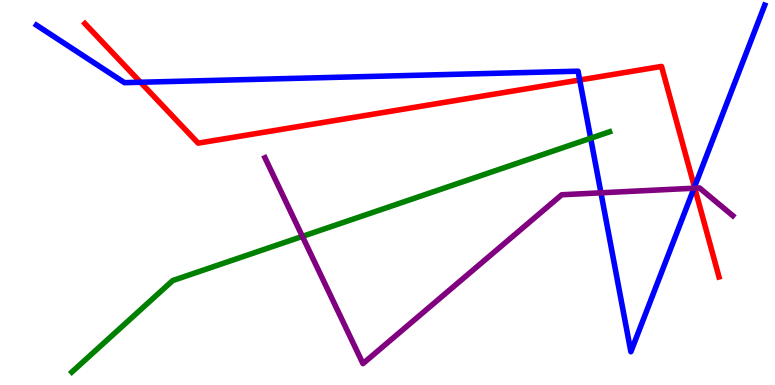[{'lines': ['blue', 'red'], 'intersections': [{'x': 1.81, 'y': 7.86}, {'x': 7.48, 'y': 7.92}, {'x': 8.96, 'y': 5.14}]}, {'lines': ['green', 'red'], 'intersections': []}, {'lines': ['purple', 'red'], 'intersections': [{'x': 8.96, 'y': 5.11}]}, {'lines': ['blue', 'green'], 'intersections': [{'x': 7.62, 'y': 6.41}]}, {'lines': ['blue', 'purple'], 'intersections': [{'x': 7.75, 'y': 4.99}, {'x': 8.96, 'y': 5.11}]}, {'lines': ['green', 'purple'], 'intersections': [{'x': 3.9, 'y': 3.86}]}]